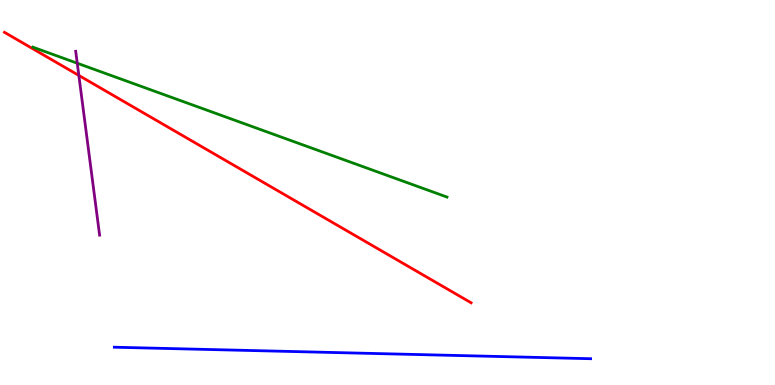[{'lines': ['blue', 'red'], 'intersections': []}, {'lines': ['green', 'red'], 'intersections': []}, {'lines': ['purple', 'red'], 'intersections': [{'x': 1.02, 'y': 8.04}]}, {'lines': ['blue', 'green'], 'intersections': []}, {'lines': ['blue', 'purple'], 'intersections': []}, {'lines': ['green', 'purple'], 'intersections': [{'x': 0.997, 'y': 8.36}]}]